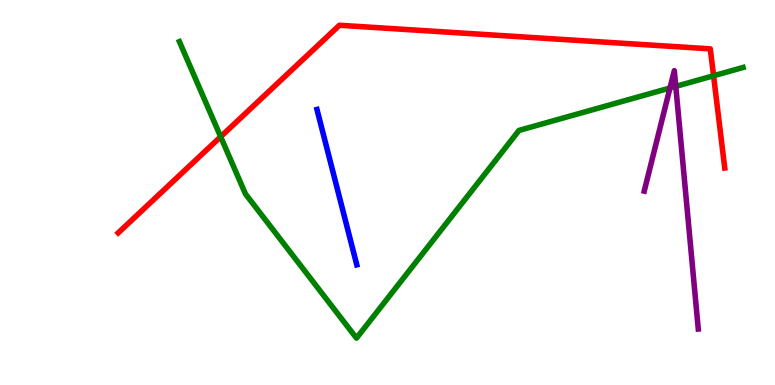[{'lines': ['blue', 'red'], 'intersections': []}, {'lines': ['green', 'red'], 'intersections': [{'x': 2.85, 'y': 6.45}, {'x': 9.21, 'y': 8.03}]}, {'lines': ['purple', 'red'], 'intersections': []}, {'lines': ['blue', 'green'], 'intersections': []}, {'lines': ['blue', 'purple'], 'intersections': []}, {'lines': ['green', 'purple'], 'intersections': [{'x': 8.64, 'y': 7.71}, {'x': 8.72, 'y': 7.76}]}]